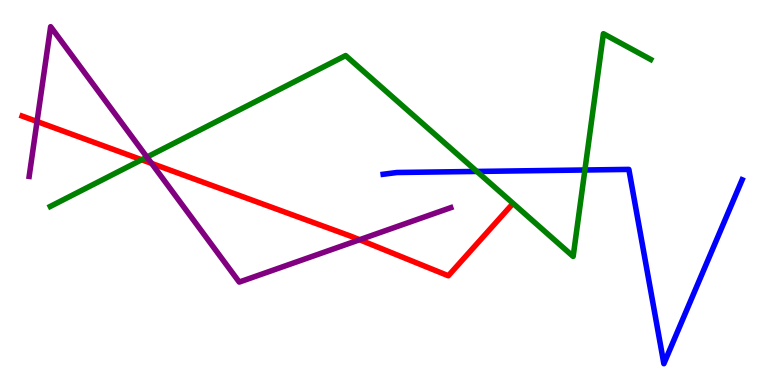[{'lines': ['blue', 'red'], 'intersections': []}, {'lines': ['green', 'red'], 'intersections': [{'x': 1.83, 'y': 5.85}]}, {'lines': ['purple', 'red'], 'intersections': [{'x': 0.478, 'y': 6.84}, {'x': 1.96, 'y': 5.76}, {'x': 4.64, 'y': 3.77}]}, {'lines': ['blue', 'green'], 'intersections': [{'x': 6.15, 'y': 5.55}, {'x': 7.55, 'y': 5.58}]}, {'lines': ['blue', 'purple'], 'intersections': []}, {'lines': ['green', 'purple'], 'intersections': [{'x': 1.9, 'y': 5.92}]}]